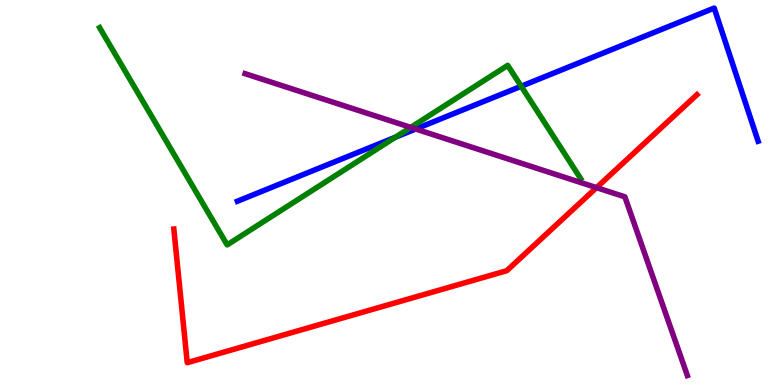[{'lines': ['blue', 'red'], 'intersections': []}, {'lines': ['green', 'red'], 'intersections': []}, {'lines': ['purple', 'red'], 'intersections': [{'x': 7.7, 'y': 5.13}]}, {'lines': ['blue', 'green'], 'intersections': [{'x': 5.1, 'y': 6.44}, {'x': 6.72, 'y': 7.76}]}, {'lines': ['blue', 'purple'], 'intersections': [{'x': 5.36, 'y': 6.65}]}, {'lines': ['green', 'purple'], 'intersections': [{'x': 5.3, 'y': 6.69}]}]